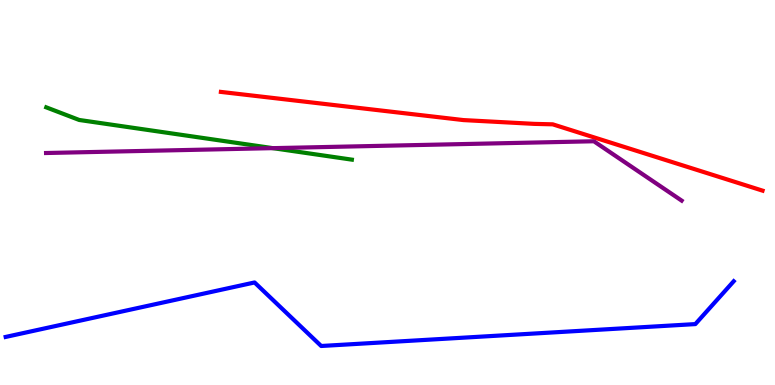[{'lines': ['blue', 'red'], 'intersections': []}, {'lines': ['green', 'red'], 'intersections': []}, {'lines': ['purple', 'red'], 'intersections': []}, {'lines': ['blue', 'green'], 'intersections': []}, {'lines': ['blue', 'purple'], 'intersections': []}, {'lines': ['green', 'purple'], 'intersections': [{'x': 3.52, 'y': 6.15}]}]